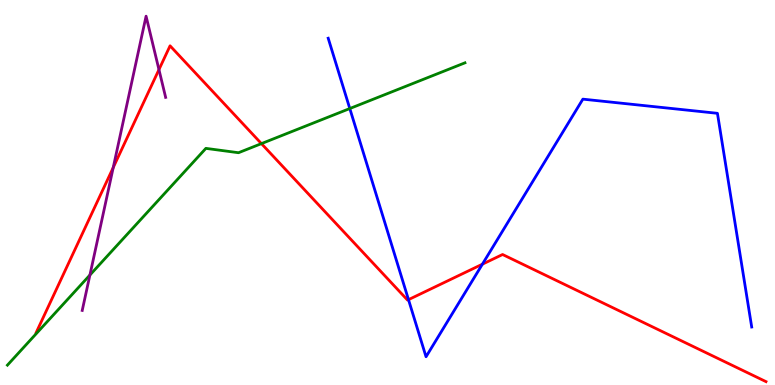[{'lines': ['blue', 'red'], 'intersections': [{'x': 5.27, 'y': 2.22}, {'x': 6.22, 'y': 3.14}]}, {'lines': ['green', 'red'], 'intersections': [{'x': 3.37, 'y': 6.27}]}, {'lines': ['purple', 'red'], 'intersections': [{'x': 1.46, 'y': 5.65}, {'x': 2.05, 'y': 8.19}]}, {'lines': ['blue', 'green'], 'intersections': [{'x': 4.51, 'y': 7.18}]}, {'lines': ['blue', 'purple'], 'intersections': []}, {'lines': ['green', 'purple'], 'intersections': [{'x': 1.16, 'y': 2.86}]}]